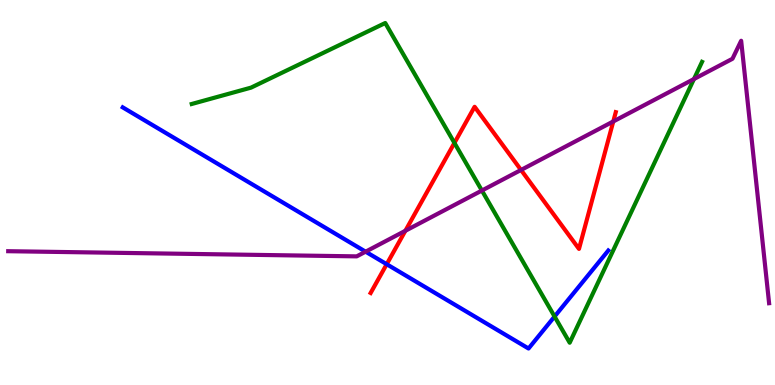[{'lines': ['blue', 'red'], 'intersections': [{'x': 4.99, 'y': 3.14}]}, {'lines': ['green', 'red'], 'intersections': [{'x': 5.86, 'y': 6.29}]}, {'lines': ['purple', 'red'], 'intersections': [{'x': 5.23, 'y': 4.01}, {'x': 6.72, 'y': 5.59}, {'x': 7.91, 'y': 6.85}]}, {'lines': ['blue', 'green'], 'intersections': [{'x': 7.16, 'y': 1.78}]}, {'lines': ['blue', 'purple'], 'intersections': [{'x': 4.72, 'y': 3.46}]}, {'lines': ['green', 'purple'], 'intersections': [{'x': 6.22, 'y': 5.05}, {'x': 8.95, 'y': 7.95}]}]